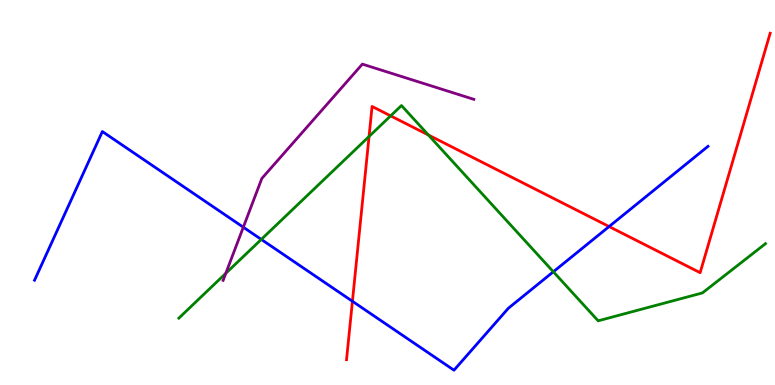[{'lines': ['blue', 'red'], 'intersections': [{'x': 4.55, 'y': 2.17}, {'x': 7.86, 'y': 4.12}]}, {'lines': ['green', 'red'], 'intersections': [{'x': 4.76, 'y': 6.45}, {'x': 5.04, 'y': 6.99}, {'x': 5.53, 'y': 6.49}]}, {'lines': ['purple', 'red'], 'intersections': []}, {'lines': ['blue', 'green'], 'intersections': [{'x': 3.37, 'y': 3.78}, {'x': 7.14, 'y': 2.94}]}, {'lines': ['blue', 'purple'], 'intersections': [{'x': 3.14, 'y': 4.1}]}, {'lines': ['green', 'purple'], 'intersections': [{'x': 2.91, 'y': 2.9}]}]